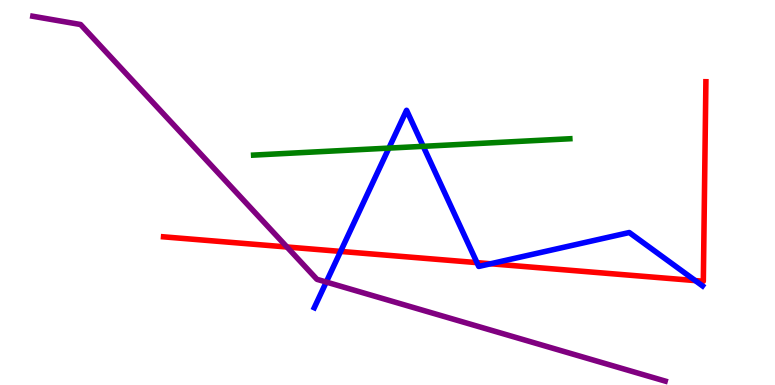[{'lines': ['blue', 'red'], 'intersections': [{'x': 4.39, 'y': 3.47}, {'x': 6.15, 'y': 3.18}, {'x': 6.33, 'y': 3.15}, {'x': 8.97, 'y': 2.71}]}, {'lines': ['green', 'red'], 'intersections': []}, {'lines': ['purple', 'red'], 'intersections': [{'x': 3.7, 'y': 3.58}]}, {'lines': ['blue', 'green'], 'intersections': [{'x': 5.02, 'y': 6.15}, {'x': 5.46, 'y': 6.2}]}, {'lines': ['blue', 'purple'], 'intersections': [{'x': 4.21, 'y': 2.67}]}, {'lines': ['green', 'purple'], 'intersections': []}]